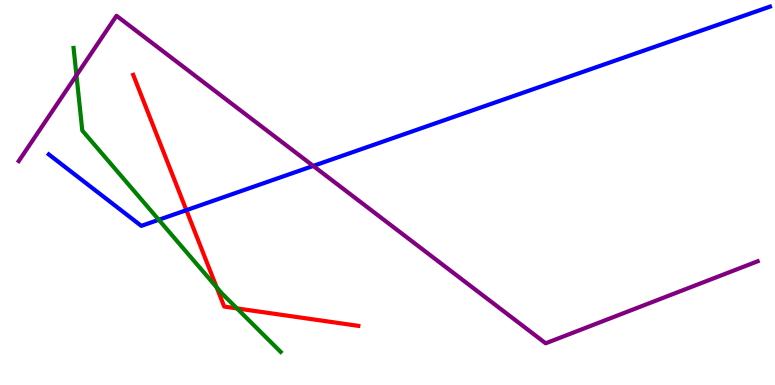[{'lines': ['blue', 'red'], 'intersections': [{'x': 2.4, 'y': 4.54}]}, {'lines': ['green', 'red'], 'intersections': [{'x': 2.8, 'y': 2.54}, {'x': 3.06, 'y': 1.99}]}, {'lines': ['purple', 'red'], 'intersections': []}, {'lines': ['blue', 'green'], 'intersections': [{'x': 2.05, 'y': 4.29}]}, {'lines': ['blue', 'purple'], 'intersections': [{'x': 4.04, 'y': 5.69}]}, {'lines': ['green', 'purple'], 'intersections': [{'x': 0.987, 'y': 8.04}]}]